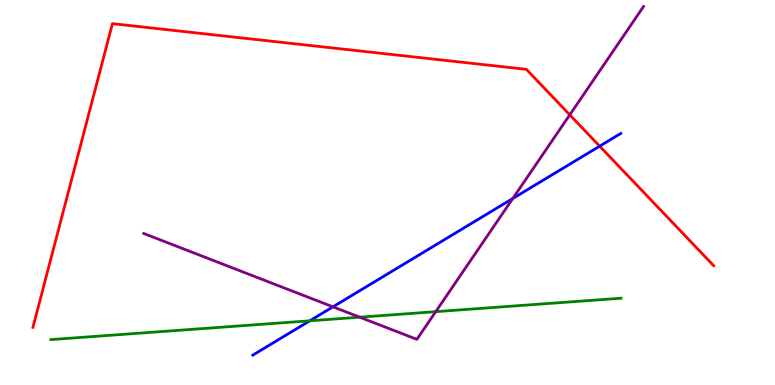[{'lines': ['blue', 'red'], 'intersections': [{'x': 7.74, 'y': 6.2}]}, {'lines': ['green', 'red'], 'intersections': []}, {'lines': ['purple', 'red'], 'intersections': [{'x': 7.35, 'y': 7.02}]}, {'lines': ['blue', 'green'], 'intersections': [{'x': 4.0, 'y': 1.67}]}, {'lines': ['blue', 'purple'], 'intersections': [{'x': 4.3, 'y': 2.03}, {'x': 6.62, 'y': 4.84}]}, {'lines': ['green', 'purple'], 'intersections': [{'x': 4.64, 'y': 1.76}, {'x': 5.62, 'y': 1.9}]}]